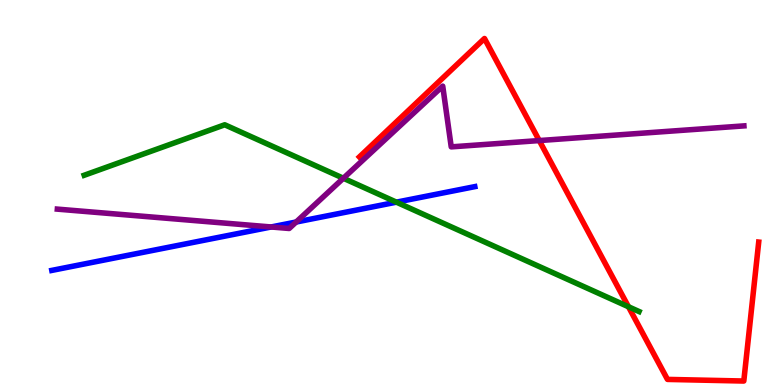[{'lines': ['blue', 'red'], 'intersections': []}, {'lines': ['green', 'red'], 'intersections': [{'x': 8.11, 'y': 2.03}]}, {'lines': ['purple', 'red'], 'intersections': [{'x': 6.96, 'y': 6.35}]}, {'lines': ['blue', 'green'], 'intersections': [{'x': 5.12, 'y': 4.75}]}, {'lines': ['blue', 'purple'], 'intersections': [{'x': 3.5, 'y': 4.1}, {'x': 3.82, 'y': 4.23}]}, {'lines': ['green', 'purple'], 'intersections': [{'x': 4.43, 'y': 5.37}]}]